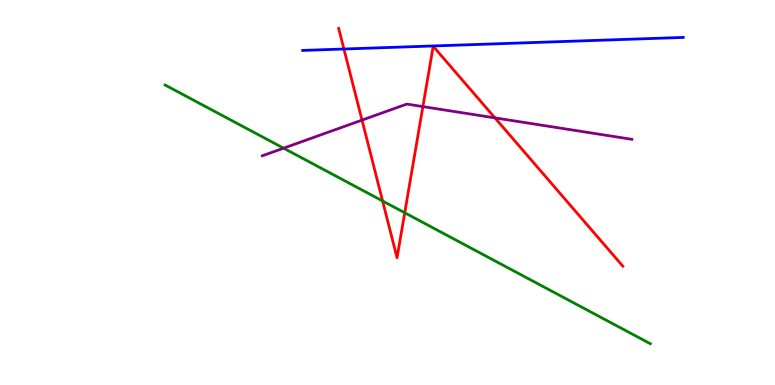[{'lines': ['blue', 'red'], 'intersections': [{'x': 4.44, 'y': 8.73}]}, {'lines': ['green', 'red'], 'intersections': [{'x': 4.94, 'y': 4.78}, {'x': 5.22, 'y': 4.47}]}, {'lines': ['purple', 'red'], 'intersections': [{'x': 4.67, 'y': 6.88}, {'x': 5.46, 'y': 7.23}, {'x': 6.39, 'y': 6.94}]}, {'lines': ['blue', 'green'], 'intersections': []}, {'lines': ['blue', 'purple'], 'intersections': []}, {'lines': ['green', 'purple'], 'intersections': [{'x': 3.66, 'y': 6.15}]}]